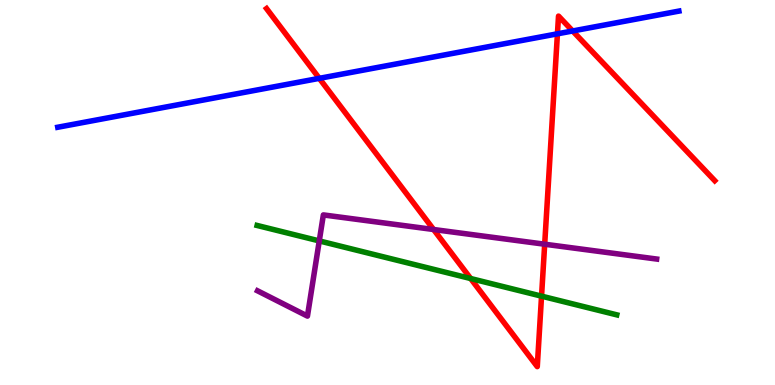[{'lines': ['blue', 'red'], 'intersections': [{'x': 4.12, 'y': 7.97}, {'x': 7.19, 'y': 9.12}, {'x': 7.39, 'y': 9.2}]}, {'lines': ['green', 'red'], 'intersections': [{'x': 6.07, 'y': 2.77}, {'x': 6.99, 'y': 2.31}]}, {'lines': ['purple', 'red'], 'intersections': [{'x': 5.59, 'y': 4.04}, {'x': 7.03, 'y': 3.66}]}, {'lines': ['blue', 'green'], 'intersections': []}, {'lines': ['blue', 'purple'], 'intersections': []}, {'lines': ['green', 'purple'], 'intersections': [{'x': 4.12, 'y': 3.74}]}]